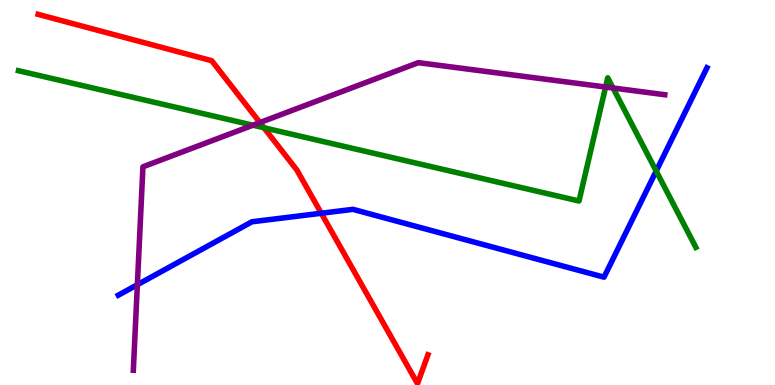[{'lines': ['blue', 'red'], 'intersections': [{'x': 4.15, 'y': 4.46}]}, {'lines': ['green', 'red'], 'intersections': [{'x': 3.41, 'y': 6.68}]}, {'lines': ['purple', 'red'], 'intersections': [{'x': 3.35, 'y': 6.82}]}, {'lines': ['blue', 'green'], 'intersections': [{'x': 8.47, 'y': 5.56}]}, {'lines': ['blue', 'purple'], 'intersections': [{'x': 1.77, 'y': 2.6}]}, {'lines': ['green', 'purple'], 'intersections': [{'x': 3.26, 'y': 6.75}, {'x': 7.81, 'y': 7.74}, {'x': 7.91, 'y': 7.71}]}]